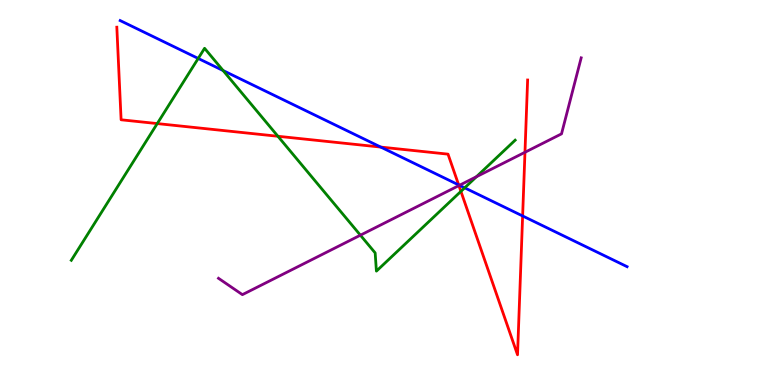[{'lines': ['blue', 'red'], 'intersections': [{'x': 4.91, 'y': 6.18}, {'x': 5.92, 'y': 5.2}, {'x': 6.74, 'y': 4.39}]}, {'lines': ['green', 'red'], 'intersections': [{'x': 2.03, 'y': 6.79}, {'x': 3.59, 'y': 6.46}, {'x': 5.95, 'y': 5.03}]}, {'lines': ['purple', 'red'], 'intersections': [{'x': 5.92, 'y': 5.18}, {'x': 6.77, 'y': 6.04}]}, {'lines': ['blue', 'green'], 'intersections': [{'x': 2.56, 'y': 8.48}, {'x': 2.88, 'y': 8.17}, {'x': 6.0, 'y': 5.12}]}, {'lines': ['blue', 'purple'], 'intersections': [{'x': 5.93, 'y': 5.19}]}, {'lines': ['green', 'purple'], 'intersections': [{'x': 4.65, 'y': 3.89}, {'x': 6.15, 'y': 5.41}]}]